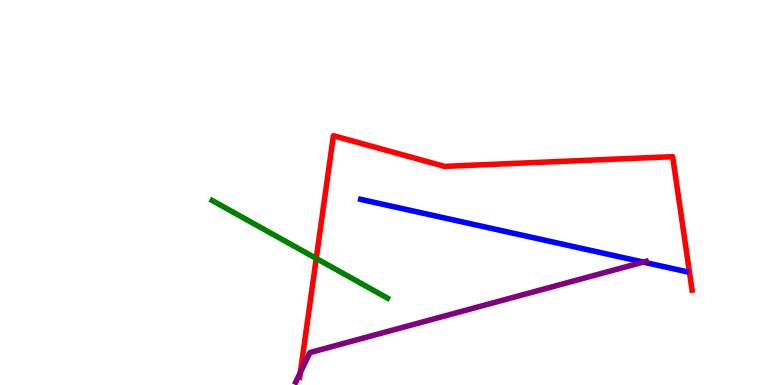[{'lines': ['blue', 'red'], 'intersections': []}, {'lines': ['green', 'red'], 'intersections': [{'x': 4.08, 'y': 3.29}]}, {'lines': ['purple', 'red'], 'intersections': [{'x': 3.88, 'y': 0.324}]}, {'lines': ['blue', 'green'], 'intersections': []}, {'lines': ['blue', 'purple'], 'intersections': [{'x': 8.3, 'y': 3.19}]}, {'lines': ['green', 'purple'], 'intersections': []}]